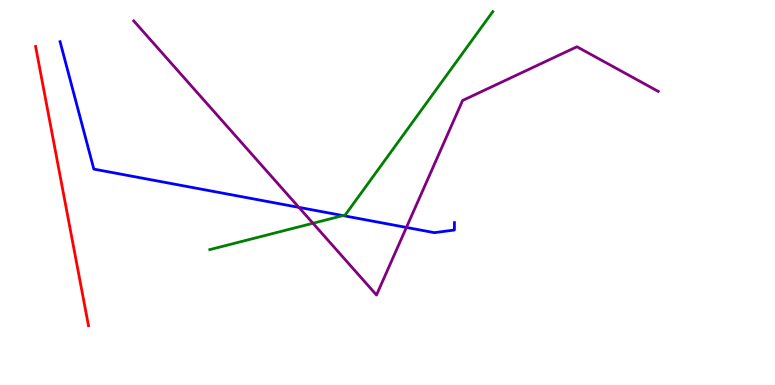[{'lines': ['blue', 'red'], 'intersections': []}, {'lines': ['green', 'red'], 'intersections': []}, {'lines': ['purple', 'red'], 'intersections': []}, {'lines': ['blue', 'green'], 'intersections': [{'x': 4.43, 'y': 4.4}]}, {'lines': ['blue', 'purple'], 'intersections': [{'x': 3.86, 'y': 4.61}, {'x': 5.24, 'y': 4.09}]}, {'lines': ['green', 'purple'], 'intersections': [{'x': 4.04, 'y': 4.2}]}]